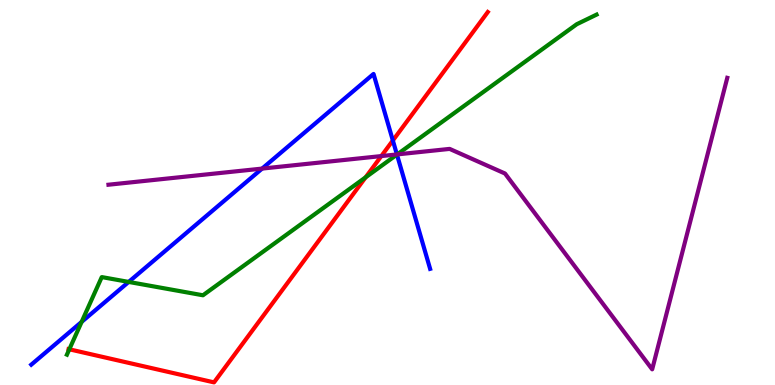[{'lines': ['blue', 'red'], 'intersections': [{'x': 5.07, 'y': 6.35}]}, {'lines': ['green', 'red'], 'intersections': [{'x': 0.895, 'y': 0.927}, {'x': 4.72, 'y': 5.39}]}, {'lines': ['purple', 'red'], 'intersections': [{'x': 4.92, 'y': 5.95}]}, {'lines': ['blue', 'green'], 'intersections': [{'x': 1.05, 'y': 1.64}, {'x': 1.66, 'y': 2.68}, {'x': 5.12, 'y': 5.98}]}, {'lines': ['blue', 'purple'], 'intersections': [{'x': 3.38, 'y': 5.62}, {'x': 5.12, 'y': 5.99}]}, {'lines': ['green', 'purple'], 'intersections': [{'x': 5.13, 'y': 5.99}]}]